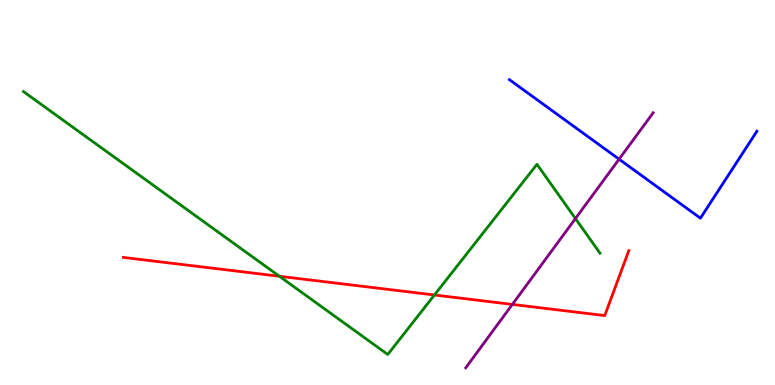[{'lines': ['blue', 'red'], 'intersections': []}, {'lines': ['green', 'red'], 'intersections': [{'x': 3.6, 'y': 2.82}, {'x': 5.61, 'y': 2.34}]}, {'lines': ['purple', 'red'], 'intersections': [{'x': 6.61, 'y': 2.09}]}, {'lines': ['blue', 'green'], 'intersections': []}, {'lines': ['blue', 'purple'], 'intersections': [{'x': 7.99, 'y': 5.86}]}, {'lines': ['green', 'purple'], 'intersections': [{'x': 7.43, 'y': 4.32}]}]